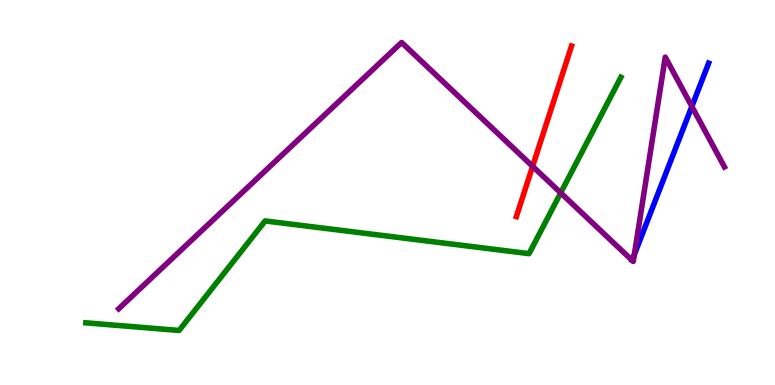[{'lines': ['blue', 'red'], 'intersections': []}, {'lines': ['green', 'red'], 'intersections': []}, {'lines': ['purple', 'red'], 'intersections': [{'x': 6.87, 'y': 5.68}]}, {'lines': ['blue', 'green'], 'intersections': []}, {'lines': ['blue', 'purple'], 'intersections': [{'x': 8.19, 'y': 3.39}, {'x': 8.93, 'y': 7.24}]}, {'lines': ['green', 'purple'], 'intersections': [{'x': 7.23, 'y': 4.99}]}]